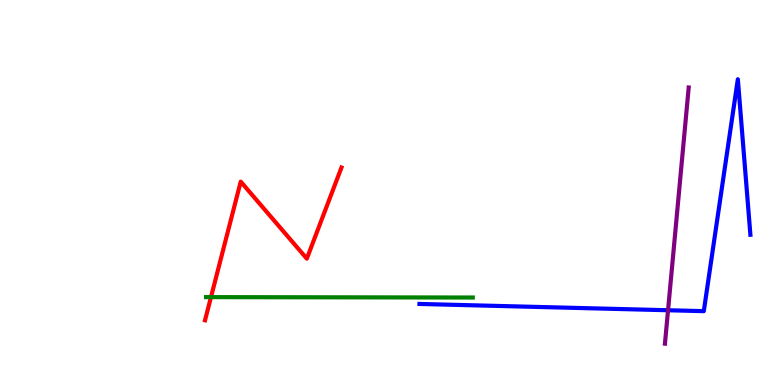[{'lines': ['blue', 'red'], 'intersections': []}, {'lines': ['green', 'red'], 'intersections': [{'x': 2.72, 'y': 2.28}]}, {'lines': ['purple', 'red'], 'intersections': []}, {'lines': ['blue', 'green'], 'intersections': []}, {'lines': ['blue', 'purple'], 'intersections': [{'x': 8.62, 'y': 1.94}]}, {'lines': ['green', 'purple'], 'intersections': []}]